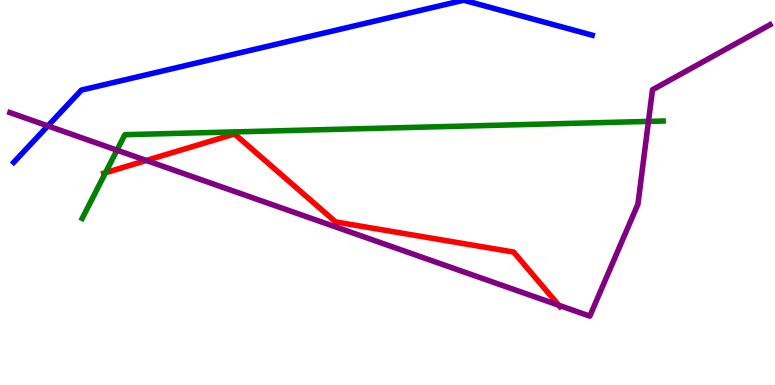[{'lines': ['blue', 'red'], 'intersections': []}, {'lines': ['green', 'red'], 'intersections': [{'x': 1.36, 'y': 5.51}]}, {'lines': ['purple', 'red'], 'intersections': [{'x': 1.89, 'y': 5.83}, {'x': 7.21, 'y': 2.07}]}, {'lines': ['blue', 'green'], 'intersections': []}, {'lines': ['blue', 'purple'], 'intersections': [{'x': 0.618, 'y': 6.73}]}, {'lines': ['green', 'purple'], 'intersections': [{'x': 1.51, 'y': 6.1}, {'x': 8.37, 'y': 6.85}]}]